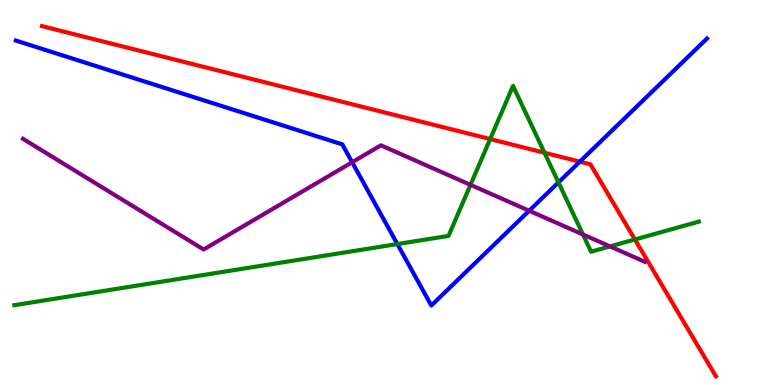[{'lines': ['blue', 'red'], 'intersections': [{'x': 7.48, 'y': 5.8}]}, {'lines': ['green', 'red'], 'intersections': [{'x': 6.32, 'y': 6.39}, {'x': 7.03, 'y': 6.03}, {'x': 8.19, 'y': 3.78}]}, {'lines': ['purple', 'red'], 'intersections': []}, {'lines': ['blue', 'green'], 'intersections': [{'x': 5.13, 'y': 3.66}, {'x': 7.21, 'y': 5.26}]}, {'lines': ['blue', 'purple'], 'intersections': [{'x': 4.54, 'y': 5.79}, {'x': 6.83, 'y': 4.53}]}, {'lines': ['green', 'purple'], 'intersections': [{'x': 6.07, 'y': 5.2}, {'x': 7.52, 'y': 3.91}, {'x': 7.87, 'y': 3.6}]}]